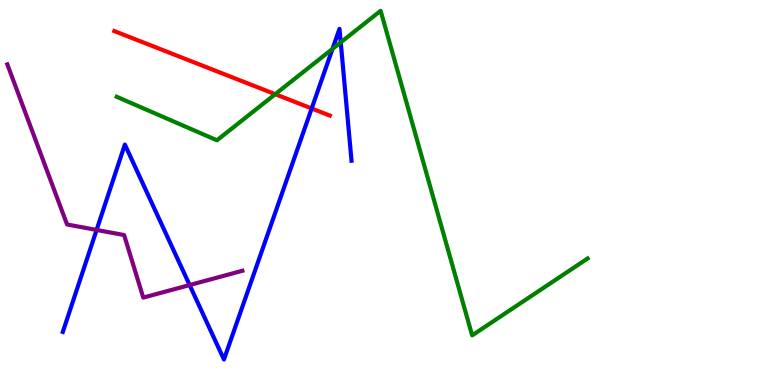[{'lines': ['blue', 'red'], 'intersections': [{'x': 4.02, 'y': 7.18}]}, {'lines': ['green', 'red'], 'intersections': [{'x': 3.55, 'y': 7.55}]}, {'lines': ['purple', 'red'], 'intersections': []}, {'lines': ['blue', 'green'], 'intersections': [{'x': 4.29, 'y': 8.73}, {'x': 4.4, 'y': 8.9}]}, {'lines': ['blue', 'purple'], 'intersections': [{'x': 1.25, 'y': 4.03}, {'x': 2.45, 'y': 2.6}]}, {'lines': ['green', 'purple'], 'intersections': []}]